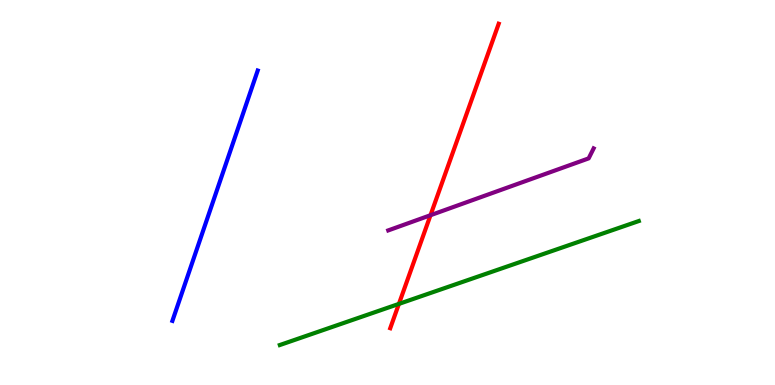[{'lines': ['blue', 'red'], 'intersections': []}, {'lines': ['green', 'red'], 'intersections': [{'x': 5.15, 'y': 2.11}]}, {'lines': ['purple', 'red'], 'intersections': [{'x': 5.55, 'y': 4.41}]}, {'lines': ['blue', 'green'], 'intersections': []}, {'lines': ['blue', 'purple'], 'intersections': []}, {'lines': ['green', 'purple'], 'intersections': []}]